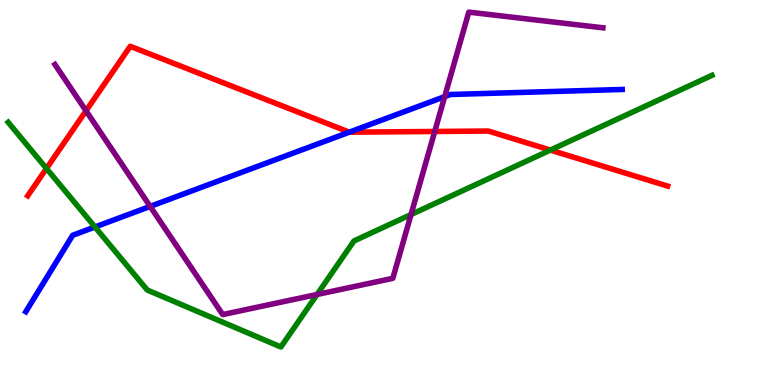[{'lines': ['blue', 'red'], 'intersections': [{'x': 4.51, 'y': 6.57}]}, {'lines': ['green', 'red'], 'intersections': [{'x': 0.599, 'y': 5.62}, {'x': 7.1, 'y': 6.1}]}, {'lines': ['purple', 'red'], 'intersections': [{'x': 1.11, 'y': 7.12}, {'x': 5.61, 'y': 6.58}]}, {'lines': ['blue', 'green'], 'intersections': [{'x': 1.23, 'y': 4.1}]}, {'lines': ['blue', 'purple'], 'intersections': [{'x': 1.94, 'y': 4.64}, {'x': 5.74, 'y': 7.49}]}, {'lines': ['green', 'purple'], 'intersections': [{'x': 4.09, 'y': 2.35}, {'x': 5.3, 'y': 4.43}]}]